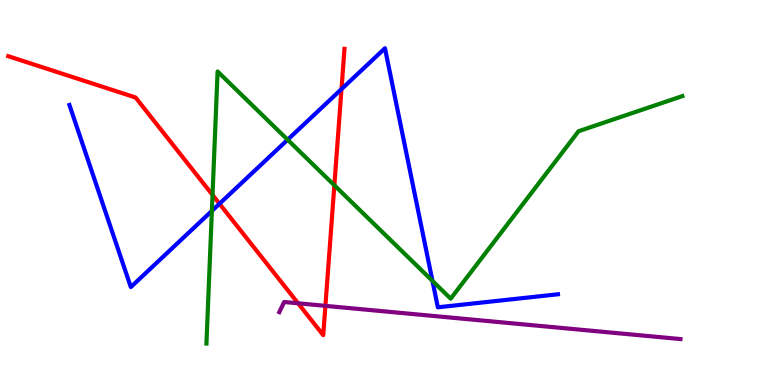[{'lines': ['blue', 'red'], 'intersections': [{'x': 2.83, 'y': 4.71}, {'x': 4.41, 'y': 7.69}]}, {'lines': ['green', 'red'], 'intersections': [{'x': 2.74, 'y': 4.94}, {'x': 4.31, 'y': 5.19}]}, {'lines': ['purple', 'red'], 'intersections': [{'x': 3.85, 'y': 2.12}, {'x': 4.2, 'y': 2.06}]}, {'lines': ['blue', 'green'], 'intersections': [{'x': 2.73, 'y': 4.52}, {'x': 3.71, 'y': 6.37}, {'x': 5.58, 'y': 2.7}]}, {'lines': ['blue', 'purple'], 'intersections': []}, {'lines': ['green', 'purple'], 'intersections': []}]